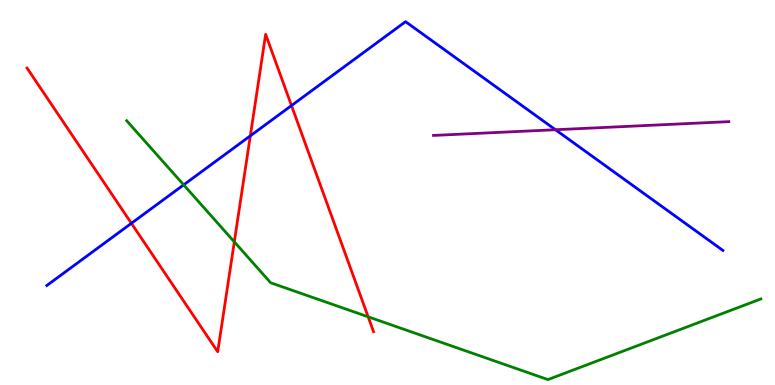[{'lines': ['blue', 'red'], 'intersections': [{'x': 1.7, 'y': 4.2}, {'x': 3.23, 'y': 6.47}, {'x': 3.76, 'y': 7.26}]}, {'lines': ['green', 'red'], 'intersections': [{'x': 3.02, 'y': 3.72}, {'x': 4.75, 'y': 1.77}]}, {'lines': ['purple', 'red'], 'intersections': []}, {'lines': ['blue', 'green'], 'intersections': [{'x': 2.37, 'y': 5.2}]}, {'lines': ['blue', 'purple'], 'intersections': [{'x': 7.17, 'y': 6.63}]}, {'lines': ['green', 'purple'], 'intersections': []}]